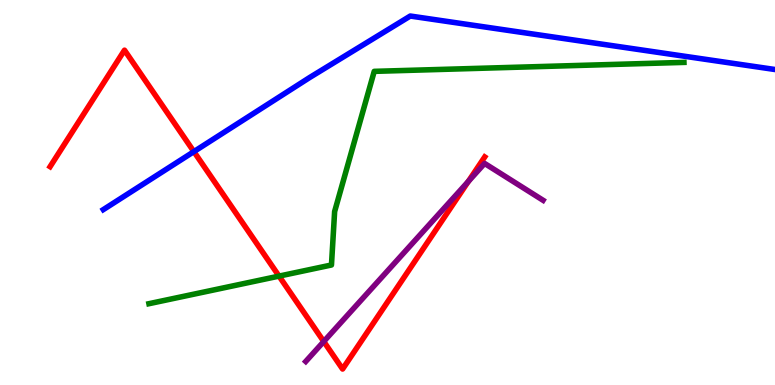[{'lines': ['blue', 'red'], 'intersections': [{'x': 2.5, 'y': 6.06}]}, {'lines': ['green', 'red'], 'intersections': [{'x': 3.6, 'y': 2.83}]}, {'lines': ['purple', 'red'], 'intersections': [{'x': 4.18, 'y': 1.13}, {'x': 6.04, 'y': 5.29}]}, {'lines': ['blue', 'green'], 'intersections': []}, {'lines': ['blue', 'purple'], 'intersections': []}, {'lines': ['green', 'purple'], 'intersections': []}]